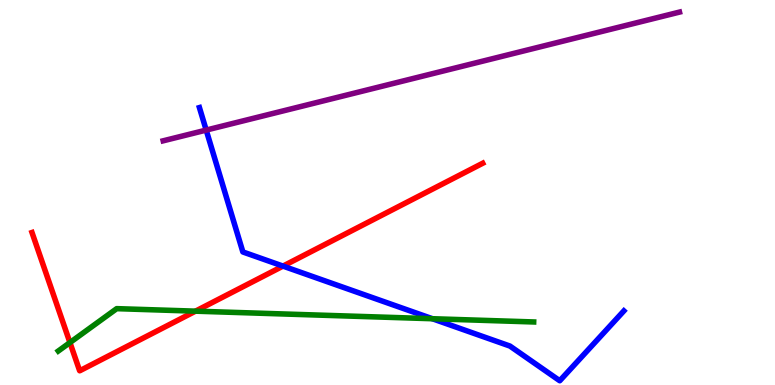[{'lines': ['blue', 'red'], 'intersections': [{'x': 3.65, 'y': 3.09}]}, {'lines': ['green', 'red'], 'intersections': [{'x': 0.902, 'y': 1.1}, {'x': 2.52, 'y': 1.92}]}, {'lines': ['purple', 'red'], 'intersections': []}, {'lines': ['blue', 'green'], 'intersections': [{'x': 5.58, 'y': 1.72}]}, {'lines': ['blue', 'purple'], 'intersections': [{'x': 2.66, 'y': 6.62}]}, {'lines': ['green', 'purple'], 'intersections': []}]